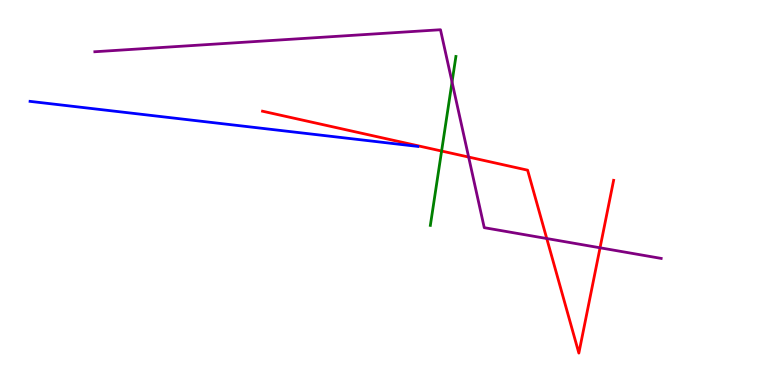[{'lines': ['blue', 'red'], 'intersections': []}, {'lines': ['green', 'red'], 'intersections': [{'x': 5.7, 'y': 6.08}]}, {'lines': ['purple', 'red'], 'intersections': [{'x': 6.05, 'y': 5.92}, {'x': 7.05, 'y': 3.8}, {'x': 7.74, 'y': 3.56}]}, {'lines': ['blue', 'green'], 'intersections': []}, {'lines': ['blue', 'purple'], 'intersections': []}, {'lines': ['green', 'purple'], 'intersections': [{'x': 5.83, 'y': 7.87}]}]